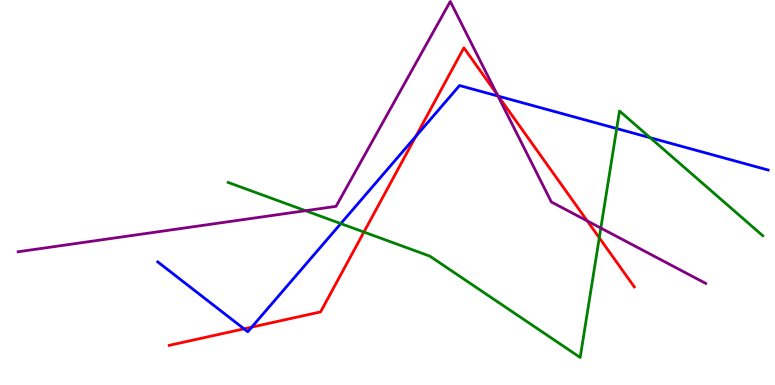[{'lines': ['blue', 'red'], 'intersections': [{'x': 3.15, 'y': 1.46}, {'x': 3.25, 'y': 1.5}, {'x': 5.37, 'y': 6.46}, {'x': 6.43, 'y': 7.5}]}, {'lines': ['green', 'red'], 'intersections': [{'x': 4.7, 'y': 3.97}, {'x': 7.73, 'y': 3.82}]}, {'lines': ['purple', 'red'], 'intersections': [{'x': 6.42, 'y': 7.54}, {'x': 7.58, 'y': 4.26}]}, {'lines': ['blue', 'green'], 'intersections': [{'x': 4.4, 'y': 4.19}, {'x': 7.96, 'y': 6.66}, {'x': 8.39, 'y': 6.42}]}, {'lines': ['blue', 'purple'], 'intersections': [{'x': 6.43, 'y': 7.51}]}, {'lines': ['green', 'purple'], 'intersections': [{'x': 3.94, 'y': 4.53}, {'x': 7.75, 'y': 4.08}]}]